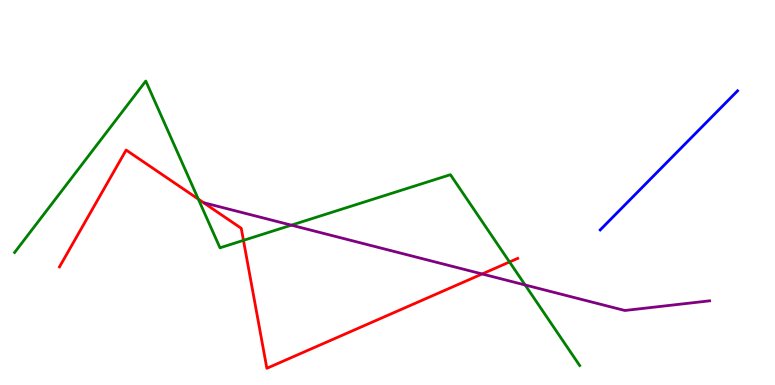[{'lines': ['blue', 'red'], 'intersections': []}, {'lines': ['green', 'red'], 'intersections': [{'x': 2.56, 'y': 4.83}, {'x': 3.14, 'y': 3.76}, {'x': 6.57, 'y': 3.2}]}, {'lines': ['purple', 'red'], 'intersections': [{'x': 6.22, 'y': 2.88}]}, {'lines': ['blue', 'green'], 'intersections': []}, {'lines': ['blue', 'purple'], 'intersections': []}, {'lines': ['green', 'purple'], 'intersections': [{'x': 3.76, 'y': 4.15}, {'x': 6.78, 'y': 2.6}]}]